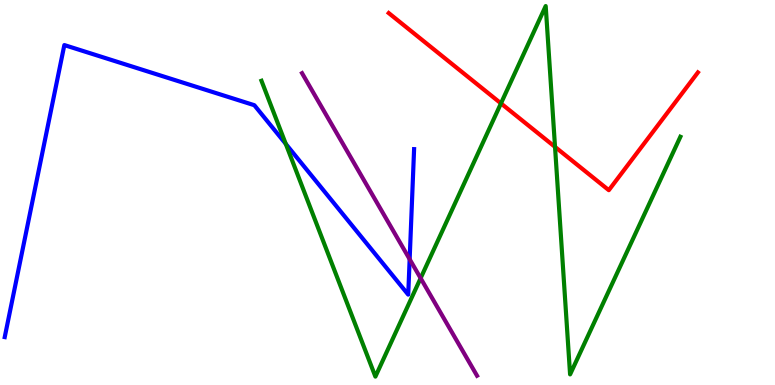[{'lines': ['blue', 'red'], 'intersections': []}, {'lines': ['green', 'red'], 'intersections': [{'x': 6.46, 'y': 7.31}, {'x': 7.16, 'y': 6.18}]}, {'lines': ['purple', 'red'], 'intersections': []}, {'lines': ['blue', 'green'], 'intersections': [{'x': 3.69, 'y': 6.26}]}, {'lines': ['blue', 'purple'], 'intersections': [{'x': 5.29, 'y': 3.27}]}, {'lines': ['green', 'purple'], 'intersections': [{'x': 5.43, 'y': 2.77}]}]